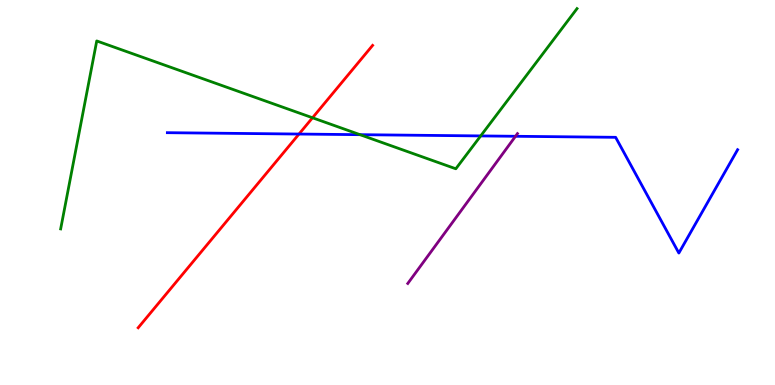[{'lines': ['blue', 'red'], 'intersections': [{'x': 3.86, 'y': 6.52}]}, {'lines': ['green', 'red'], 'intersections': [{'x': 4.03, 'y': 6.94}]}, {'lines': ['purple', 'red'], 'intersections': []}, {'lines': ['blue', 'green'], 'intersections': [{'x': 4.65, 'y': 6.5}, {'x': 6.2, 'y': 6.47}]}, {'lines': ['blue', 'purple'], 'intersections': [{'x': 6.65, 'y': 6.46}]}, {'lines': ['green', 'purple'], 'intersections': []}]